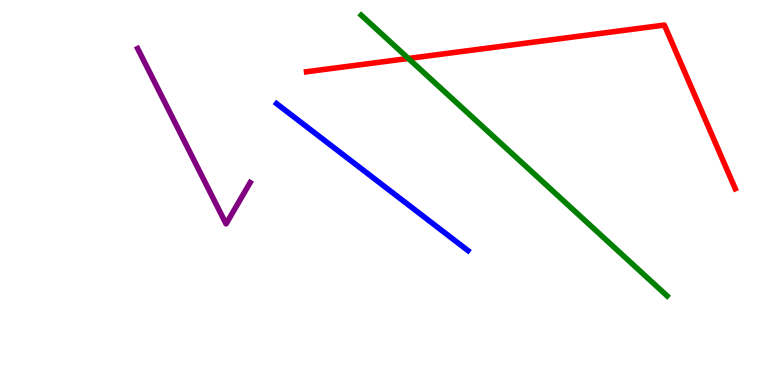[{'lines': ['blue', 'red'], 'intersections': []}, {'lines': ['green', 'red'], 'intersections': [{'x': 5.27, 'y': 8.48}]}, {'lines': ['purple', 'red'], 'intersections': []}, {'lines': ['blue', 'green'], 'intersections': []}, {'lines': ['blue', 'purple'], 'intersections': []}, {'lines': ['green', 'purple'], 'intersections': []}]